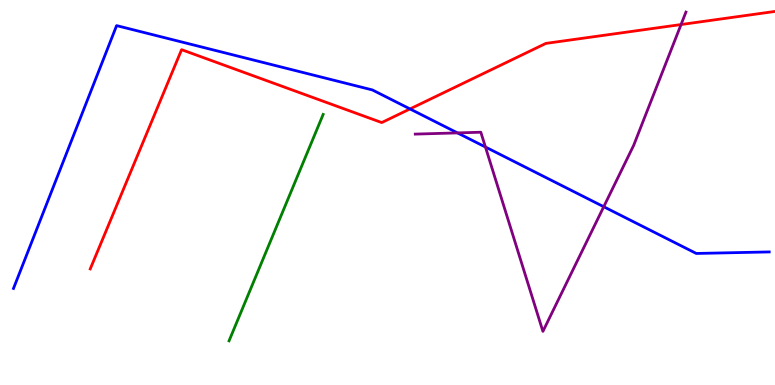[{'lines': ['blue', 'red'], 'intersections': [{'x': 5.29, 'y': 7.17}]}, {'lines': ['green', 'red'], 'intersections': []}, {'lines': ['purple', 'red'], 'intersections': [{'x': 8.79, 'y': 9.36}]}, {'lines': ['blue', 'green'], 'intersections': []}, {'lines': ['blue', 'purple'], 'intersections': [{'x': 5.9, 'y': 6.55}, {'x': 6.26, 'y': 6.18}, {'x': 7.79, 'y': 4.63}]}, {'lines': ['green', 'purple'], 'intersections': []}]